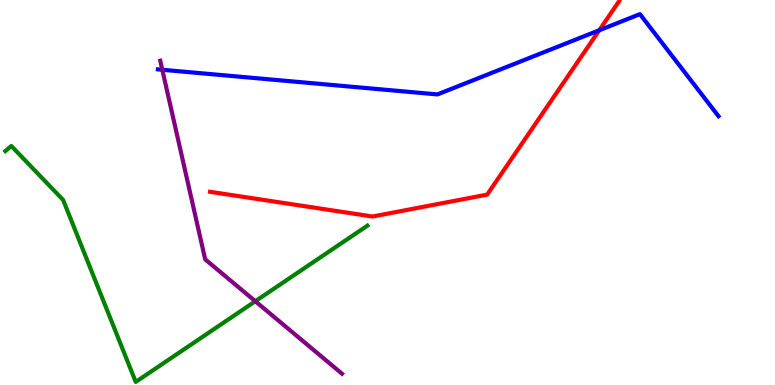[{'lines': ['blue', 'red'], 'intersections': [{'x': 7.73, 'y': 9.21}]}, {'lines': ['green', 'red'], 'intersections': []}, {'lines': ['purple', 'red'], 'intersections': []}, {'lines': ['blue', 'green'], 'intersections': []}, {'lines': ['blue', 'purple'], 'intersections': [{'x': 2.09, 'y': 8.19}]}, {'lines': ['green', 'purple'], 'intersections': [{'x': 3.29, 'y': 2.18}]}]